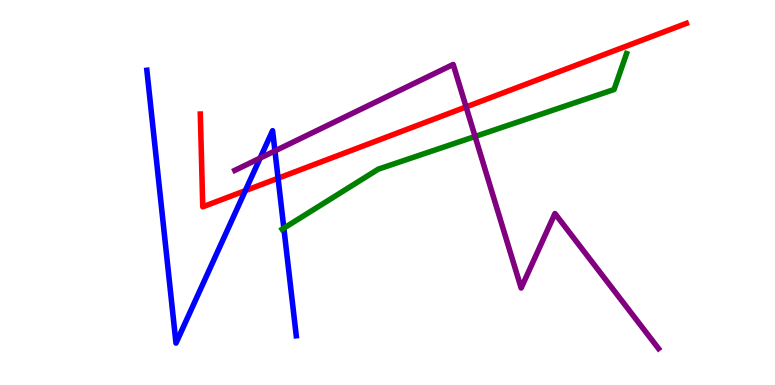[{'lines': ['blue', 'red'], 'intersections': [{'x': 3.17, 'y': 5.05}, {'x': 3.59, 'y': 5.37}]}, {'lines': ['green', 'red'], 'intersections': []}, {'lines': ['purple', 'red'], 'intersections': [{'x': 6.01, 'y': 7.22}]}, {'lines': ['blue', 'green'], 'intersections': [{'x': 3.66, 'y': 4.07}]}, {'lines': ['blue', 'purple'], 'intersections': [{'x': 3.36, 'y': 5.89}, {'x': 3.55, 'y': 6.08}]}, {'lines': ['green', 'purple'], 'intersections': [{'x': 6.13, 'y': 6.46}]}]